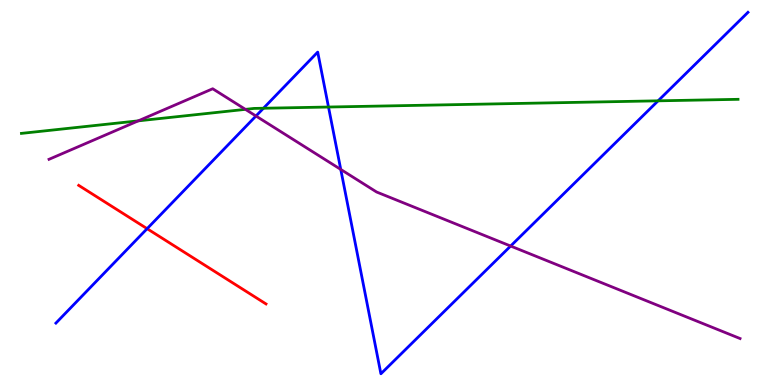[{'lines': ['blue', 'red'], 'intersections': [{'x': 1.9, 'y': 4.06}]}, {'lines': ['green', 'red'], 'intersections': []}, {'lines': ['purple', 'red'], 'intersections': []}, {'lines': ['blue', 'green'], 'intersections': [{'x': 3.4, 'y': 7.19}, {'x': 4.24, 'y': 7.22}, {'x': 8.49, 'y': 7.38}]}, {'lines': ['blue', 'purple'], 'intersections': [{'x': 3.3, 'y': 6.99}, {'x': 4.4, 'y': 5.6}, {'x': 6.59, 'y': 3.61}]}, {'lines': ['green', 'purple'], 'intersections': [{'x': 1.78, 'y': 6.86}, {'x': 3.17, 'y': 7.16}]}]